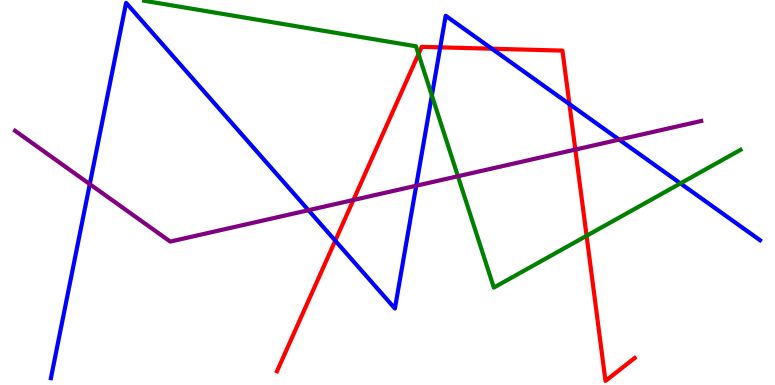[{'lines': ['blue', 'red'], 'intersections': [{'x': 4.33, 'y': 3.75}, {'x': 5.68, 'y': 8.77}, {'x': 6.35, 'y': 8.73}, {'x': 7.35, 'y': 7.3}]}, {'lines': ['green', 'red'], 'intersections': [{'x': 5.4, 'y': 8.6}, {'x': 7.57, 'y': 3.88}]}, {'lines': ['purple', 'red'], 'intersections': [{'x': 4.56, 'y': 4.81}, {'x': 7.42, 'y': 6.11}]}, {'lines': ['blue', 'green'], 'intersections': [{'x': 5.57, 'y': 7.52}, {'x': 8.78, 'y': 5.24}]}, {'lines': ['blue', 'purple'], 'intersections': [{'x': 1.16, 'y': 5.22}, {'x': 3.98, 'y': 4.54}, {'x': 5.37, 'y': 5.18}, {'x': 7.99, 'y': 6.37}]}, {'lines': ['green', 'purple'], 'intersections': [{'x': 5.91, 'y': 5.42}]}]